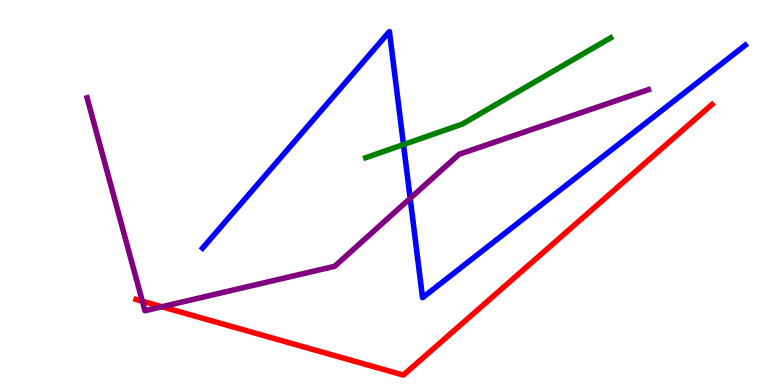[{'lines': ['blue', 'red'], 'intersections': []}, {'lines': ['green', 'red'], 'intersections': []}, {'lines': ['purple', 'red'], 'intersections': [{'x': 1.84, 'y': 2.18}, {'x': 2.09, 'y': 2.03}]}, {'lines': ['blue', 'green'], 'intersections': [{'x': 5.21, 'y': 6.25}]}, {'lines': ['blue', 'purple'], 'intersections': [{'x': 5.29, 'y': 4.85}]}, {'lines': ['green', 'purple'], 'intersections': []}]